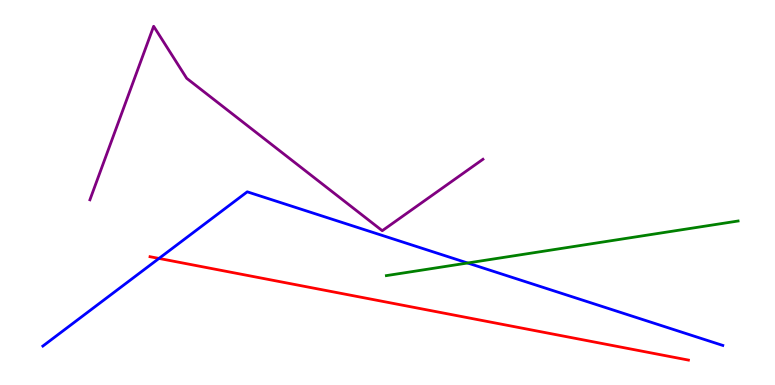[{'lines': ['blue', 'red'], 'intersections': [{'x': 2.05, 'y': 3.29}]}, {'lines': ['green', 'red'], 'intersections': []}, {'lines': ['purple', 'red'], 'intersections': []}, {'lines': ['blue', 'green'], 'intersections': [{'x': 6.03, 'y': 3.17}]}, {'lines': ['blue', 'purple'], 'intersections': []}, {'lines': ['green', 'purple'], 'intersections': []}]